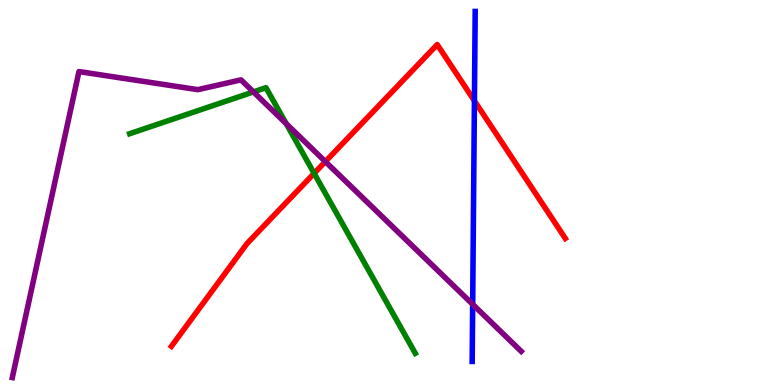[{'lines': ['blue', 'red'], 'intersections': [{'x': 6.12, 'y': 7.38}]}, {'lines': ['green', 'red'], 'intersections': [{'x': 4.05, 'y': 5.5}]}, {'lines': ['purple', 'red'], 'intersections': [{'x': 4.2, 'y': 5.8}]}, {'lines': ['blue', 'green'], 'intersections': []}, {'lines': ['blue', 'purple'], 'intersections': [{'x': 6.1, 'y': 2.1}]}, {'lines': ['green', 'purple'], 'intersections': [{'x': 3.27, 'y': 7.61}, {'x': 3.69, 'y': 6.79}]}]